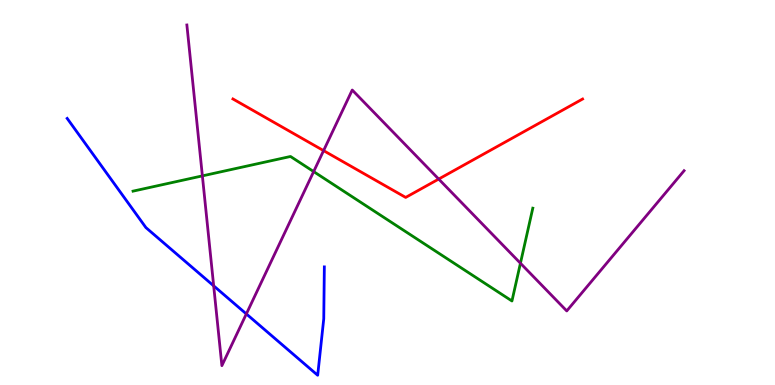[{'lines': ['blue', 'red'], 'intersections': []}, {'lines': ['green', 'red'], 'intersections': []}, {'lines': ['purple', 'red'], 'intersections': [{'x': 4.18, 'y': 6.09}, {'x': 5.66, 'y': 5.35}]}, {'lines': ['blue', 'green'], 'intersections': []}, {'lines': ['blue', 'purple'], 'intersections': [{'x': 2.76, 'y': 2.58}, {'x': 3.18, 'y': 1.85}]}, {'lines': ['green', 'purple'], 'intersections': [{'x': 2.61, 'y': 5.43}, {'x': 4.05, 'y': 5.54}, {'x': 6.72, 'y': 3.16}]}]